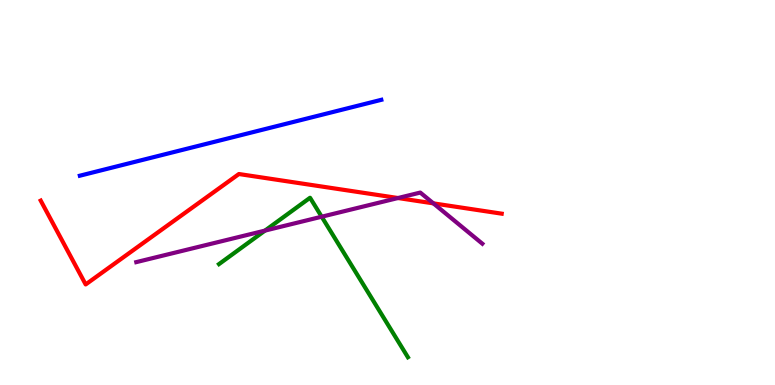[{'lines': ['blue', 'red'], 'intersections': []}, {'lines': ['green', 'red'], 'intersections': []}, {'lines': ['purple', 'red'], 'intersections': [{'x': 5.14, 'y': 4.86}, {'x': 5.59, 'y': 4.72}]}, {'lines': ['blue', 'green'], 'intersections': []}, {'lines': ['blue', 'purple'], 'intersections': []}, {'lines': ['green', 'purple'], 'intersections': [{'x': 3.42, 'y': 4.01}, {'x': 4.15, 'y': 4.37}]}]